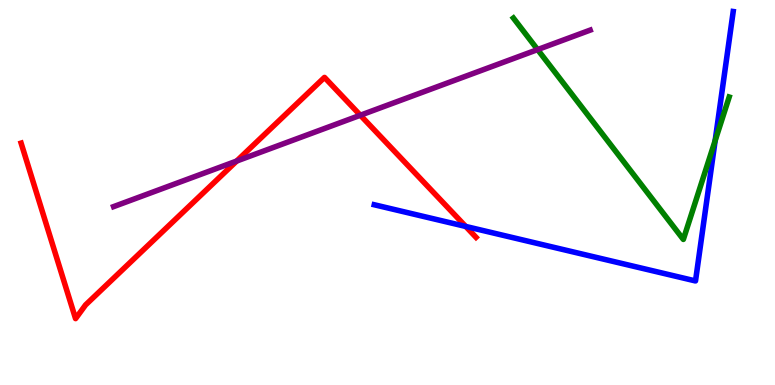[{'lines': ['blue', 'red'], 'intersections': [{'x': 6.01, 'y': 4.12}]}, {'lines': ['green', 'red'], 'intersections': []}, {'lines': ['purple', 'red'], 'intersections': [{'x': 3.05, 'y': 5.82}, {'x': 4.65, 'y': 7.01}]}, {'lines': ['blue', 'green'], 'intersections': [{'x': 9.23, 'y': 6.35}]}, {'lines': ['blue', 'purple'], 'intersections': []}, {'lines': ['green', 'purple'], 'intersections': [{'x': 6.94, 'y': 8.71}]}]